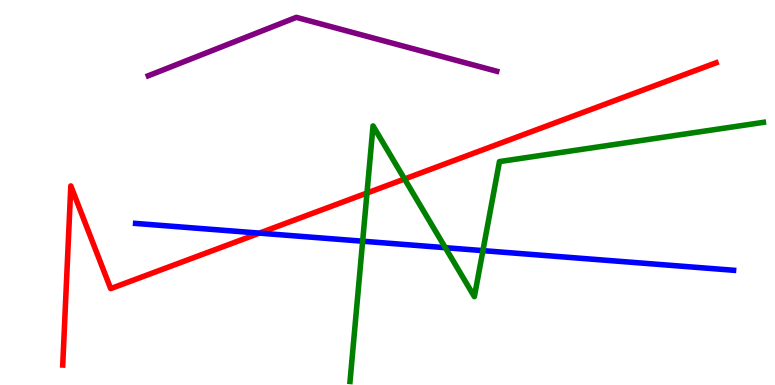[{'lines': ['blue', 'red'], 'intersections': [{'x': 3.35, 'y': 3.94}]}, {'lines': ['green', 'red'], 'intersections': [{'x': 4.74, 'y': 4.99}, {'x': 5.22, 'y': 5.35}]}, {'lines': ['purple', 'red'], 'intersections': []}, {'lines': ['blue', 'green'], 'intersections': [{'x': 4.68, 'y': 3.73}, {'x': 5.75, 'y': 3.57}, {'x': 6.23, 'y': 3.49}]}, {'lines': ['blue', 'purple'], 'intersections': []}, {'lines': ['green', 'purple'], 'intersections': []}]